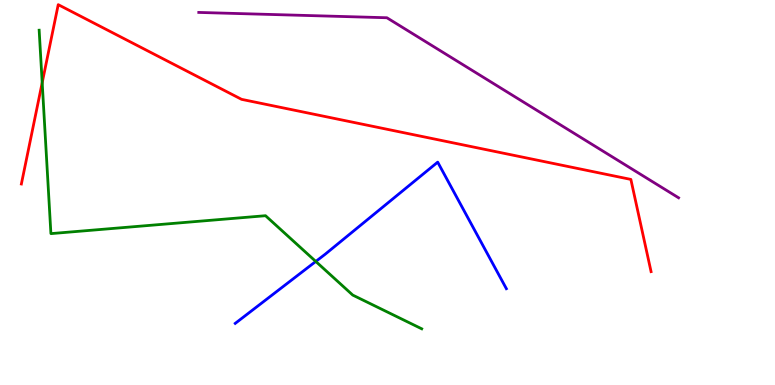[{'lines': ['blue', 'red'], 'intersections': []}, {'lines': ['green', 'red'], 'intersections': [{'x': 0.544, 'y': 7.85}]}, {'lines': ['purple', 'red'], 'intersections': []}, {'lines': ['blue', 'green'], 'intersections': [{'x': 4.07, 'y': 3.21}]}, {'lines': ['blue', 'purple'], 'intersections': []}, {'lines': ['green', 'purple'], 'intersections': []}]